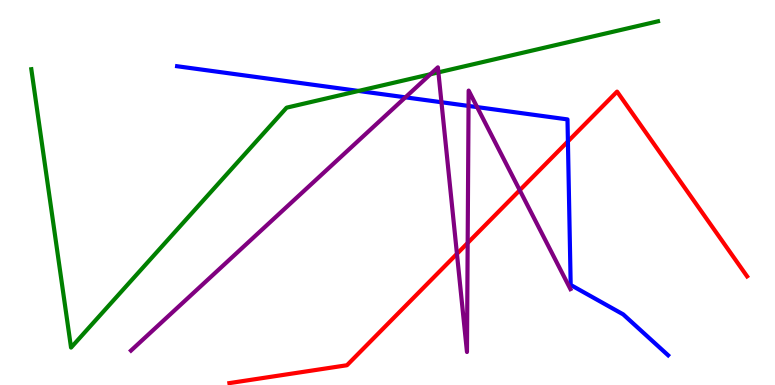[{'lines': ['blue', 'red'], 'intersections': [{'x': 7.33, 'y': 6.33}]}, {'lines': ['green', 'red'], 'intersections': []}, {'lines': ['purple', 'red'], 'intersections': [{'x': 5.9, 'y': 3.41}, {'x': 6.03, 'y': 3.69}, {'x': 6.71, 'y': 5.06}]}, {'lines': ['blue', 'green'], 'intersections': [{'x': 4.63, 'y': 7.64}]}, {'lines': ['blue', 'purple'], 'intersections': [{'x': 5.23, 'y': 7.47}, {'x': 5.7, 'y': 7.34}, {'x': 6.05, 'y': 7.25}, {'x': 6.16, 'y': 7.22}]}, {'lines': ['green', 'purple'], 'intersections': [{'x': 5.55, 'y': 8.07}, {'x': 5.66, 'y': 8.12}]}]